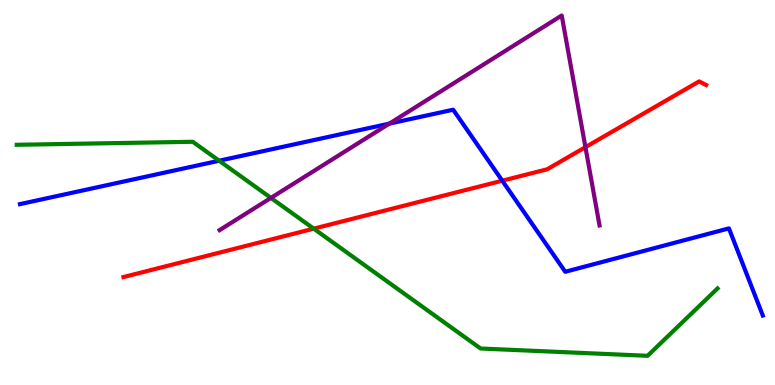[{'lines': ['blue', 'red'], 'intersections': [{'x': 6.48, 'y': 5.31}]}, {'lines': ['green', 'red'], 'intersections': [{'x': 4.05, 'y': 4.06}]}, {'lines': ['purple', 'red'], 'intersections': [{'x': 7.55, 'y': 6.18}]}, {'lines': ['blue', 'green'], 'intersections': [{'x': 2.83, 'y': 5.83}]}, {'lines': ['blue', 'purple'], 'intersections': [{'x': 5.02, 'y': 6.79}]}, {'lines': ['green', 'purple'], 'intersections': [{'x': 3.5, 'y': 4.86}]}]